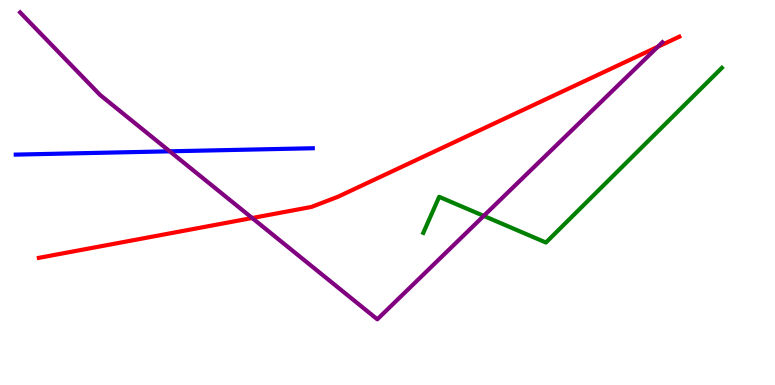[{'lines': ['blue', 'red'], 'intersections': []}, {'lines': ['green', 'red'], 'intersections': []}, {'lines': ['purple', 'red'], 'intersections': [{'x': 3.25, 'y': 4.34}, {'x': 8.49, 'y': 8.79}]}, {'lines': ['blue', 'green'], 'intersections': []}, {'lines': ['blue', 'purple'], 'intersections': [{'x': 2.19, 'y': 6.07}]}, {'lines': ['green', 'purple'], 'intersections': [{'x': 6.24, 'y': 4.39}]}]